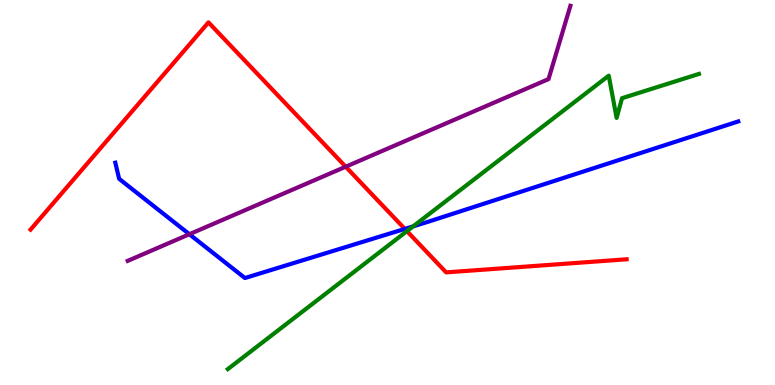[{'lines': ['blue', 'red'], 'intersections': [{'x': 5.22, 'y': 4.05}]}, {'lines': ['green', 'red'], 'intersections': [{'x': 5.25, 'y': 4.0}]}, {'lines': ['purple', 'red'], 'intersections': [{'x': 4.46, 'y': 5.67}]}, {'lines': ['blue', 'green'], 'intersections': [{'x': 5.33, 'y': 4.12}]}, {'lines': ['blue', 'purple'], 'intersections': [{'x': 2.44, 'y': 3.92}]}, {'lines': ['green', 'purple'], 'intersections': []}]